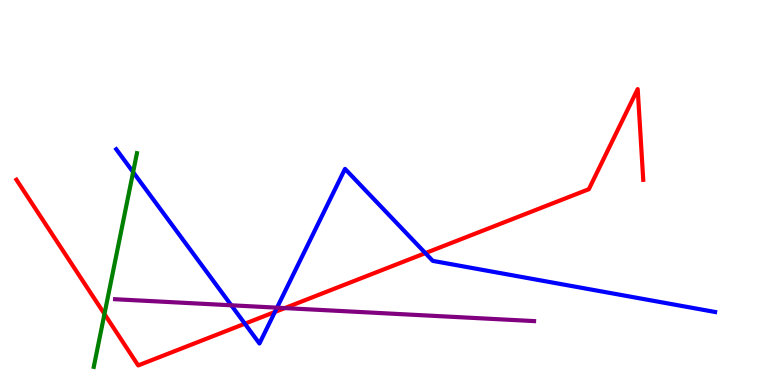[{'lines': ['blue', 'red'], 'intersections': [{'x': 3.16, 'y': 1.59}, {'x': 3.55, 'y': 1.9}, {'x': 5.49, 'y': 3.43}]}, {'lines': ['green', 'red'], 'intersections': [{'x': 1.35, 'y': 1.84}]}, {'lines': ['purple', 'red'], 'intersections': [{'x': 3.67, 'y': 2.0}]}, {'lines': ['blue', 'green'], 'intersections': [{'x': 1.72, 'y': 5.53}]}, {'lines': ['blue', 'purple'], 'intersections': [{'x': 2.98, 'y': 2.07}, {'x': 3.57, 'y': 2.01}]}, {'lines': ['green', 'purple'], 'intersections': []}]